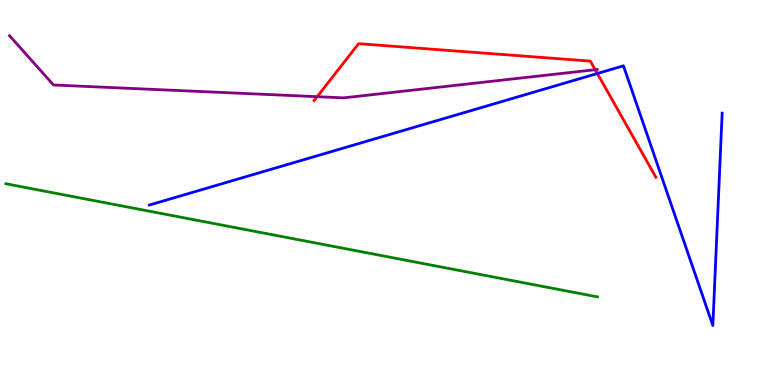[{'lines': ['blue', 'red'], 'intersections': [{'x': 7.71, 'y': 8.09}]}, {'lines': ['green', 'red'], 'intersections': []}, {'lines': ['purple', 'red'], 'intersections': [{'x': 4.09, 'y': 7.49}, {'x': 7.68, 'y': 8.19}]}, {'lines': ['blue', 'green'], 'intersections': []}, {'lines': ['blue', 'purple'], 'intersections': []}, {'lines': ['green', 'purple'], 'intersections': []}]